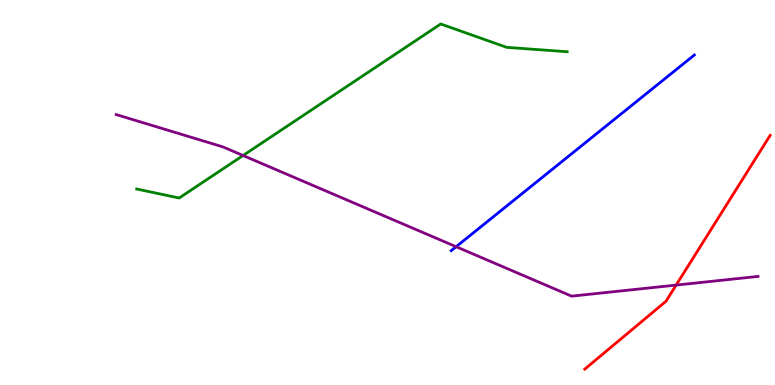[{'lines': ['blue', 'red'], 'intersections': []}, {'lines': ['green', 'red'], 'intersections': []}, {'lines': ['purple', 'red'], 'intersections': [{'x': 8.72, 'y': 2.6}]}, {'lines': ['blue', 'green'], 'intersections': []}, {'lines': ['blue', 'purple'], 'intersections': [{'x': 5.89, 'y': 3.59}]}, {'lines': ['green', 'purple'], 'intersections': [{'x': 3.14, 'y': 5.96}]}]